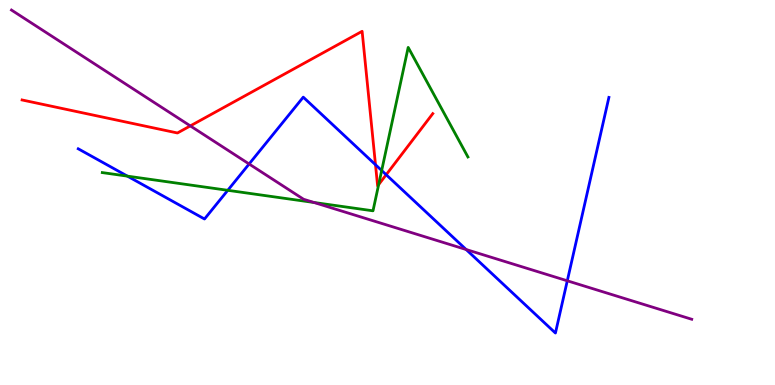[{'lines': ['blue', 'red'], 'intersections': [{'x': 4.85, 'y': 5.72}, {'x': 4.98, 'y': 5.46}]}, {'lines': ['green', 'red'], 'intersections': [{'x': 4.89, 'y': 5.21}]}, {'lines': ['purple', 'red'], 'intersections': [{'x': 2.46, 'y': 6.73}]}, {'lines': ['blue', 'green'], 'intersections': [{'x': 1.64, 'y': 5.43}, {'x': 2.94, 'y': 5.06}, {'x': 4.92, 'y': 5.57}]}, {'lines': ['blue', 'purple'], 'intersections': [{'x': 3.21, 'y': 5.74}, {'x': 6.01, 'y': 3.52}, {'x': 7.32, 'y': 2.71}]}, {'lines': ['green', 'purple'], 'intersections': [{'x': 4.05, 'y': 4.74}]}]